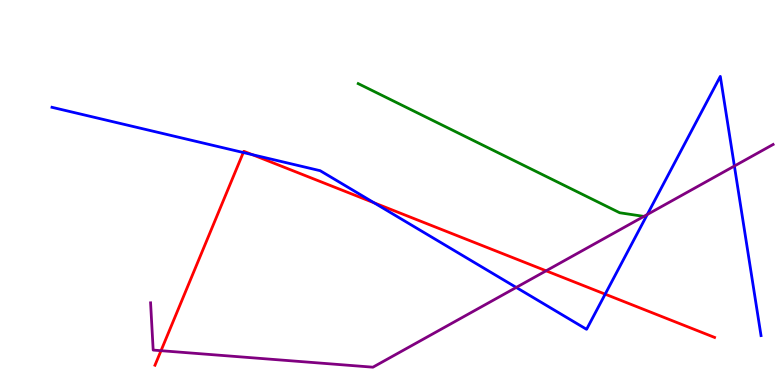[{'lines': ['blue', 'red'], 'intersections': [{'x': 3.14, 'y': 6.04}, {'x': 3.26, 'y': 5.98}, {'x': 4.83, 'y': 4.73}, {'x': 7.81, 'y': 2.36}]}, {'lines': ['green', 'red'], 'intersections': []}, {'lines': ['purple', 'red'], 'intersections': [{'x': 2.08, 'y': 0.891}, {'x': 7.05, 'y': 2.97}]}, {'lines': ['blue', 'green'], 'intersections': []}, {'lines': ['blue', 'purple'], 'intersections': [{'x': 6.66, 'y': 2.53}, {'x': 8.35, 'y': 4.43}, {'x': 9.48, 'y': 5.69}]}, {'lines': ['green', 'purple'], 'intersections': [{'x': 8.31, 'y': 4.38}]}]